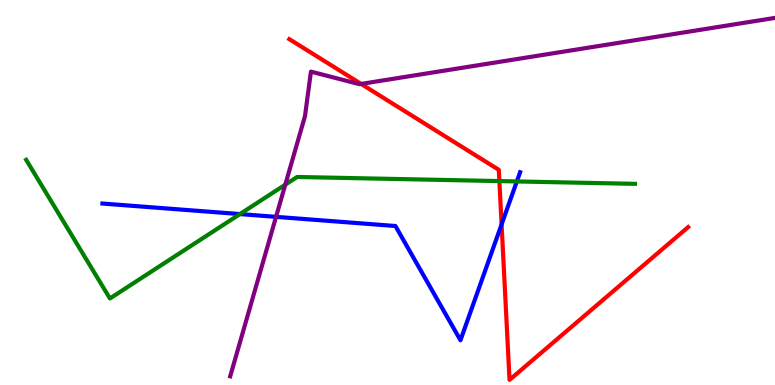[{'lines': ['blue', 'red'], 'intersections': [{'x': 6.47, 'y': 4.17}]}, {'lines': ['green', 'red'], 'intersections': [{'x': 6.44, 'y': 5.3}]}, {'lines': ['purple', 'red'], 'intersections': [{'x': 4.66, 'y': 7.82}]}, {'lines': ['blue', 'green'], 'intersections': [{'x': 3.1, 'y': 4.44}, {'x': 6.67, 'y': 5.29}]}, {'lines': ['blue', 'purple'], 'intersections': [{'x': 3.56, 'y': 4.37}]}, {'lines': ['green', 'purple'], 'intersections': [{'x': 3.68, 'y': 5.2}]}]